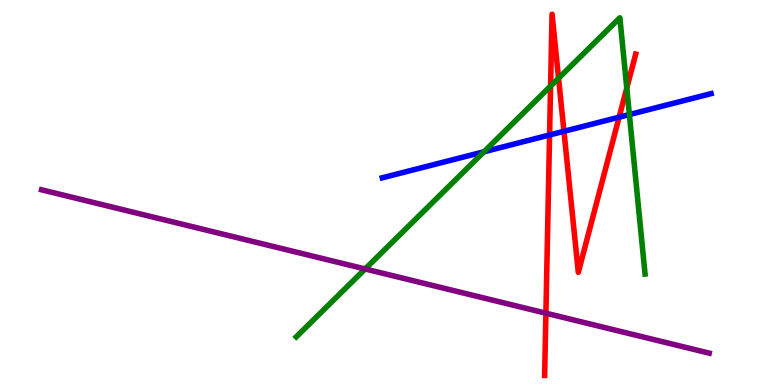[{'lines': ['blue', 'red'], 'intersections': [{'x': 7.09, 'y': 6.49}, {'x': 7.28, 'y': 6.59}, {'x': 7.99, 'y': 6.96}]}, {'lines': ['green', 'red'], 'intersections': [{'x': 7.1, 'y': 7.76}, {'x': 7.21, 'y': 7.97}, {'x': 8.09, 'y': 7.71}]}, {'lines': ['purple', 'red'], 'intersections': [{'x': 7.04, 'y': 1.87}]}, {'lines': ['blue', 'green'], 'intersections': [{'x': 6.24, 'y': 6.06}, {'x': 8.12, 'y': 7.02}]}, {'lines': ['blue', 'purple'], 'intersections': []}, {'lines': ['green', 'purple'], 'intersections': [{'x': 4.71, 'y': 3.01}]}]